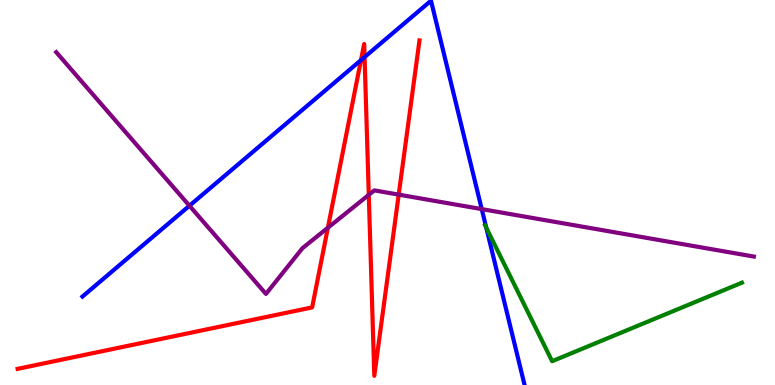[{'lines': ['blue', 'red'], 'intersections': [{'x': 4.66, 'y': 8.44}, {'x': 4.7, 'y': 8.52}]}, {'lines': ['green', 'red'], 'intersections': []}, {'lines': ['purple', 'red'], 'intersections': [{'x': 4.23, 'y': 4.08}, {'x': 4.76, 'y': 4.94}, {'x': 5.14, 'y': 4.94}]}, {'lines': ['blue', 'green'], 'intersections': [{'x': 6.27, 'y': 4.09}]}, {'lines': ['blue', 'purple'], 'intersections': [{'x': 2.44, 'y': 4.66}, {'x': 6.22, 'y': 4.57}]}, {'lines': ['green', 'purple'], 'intersections': []}]